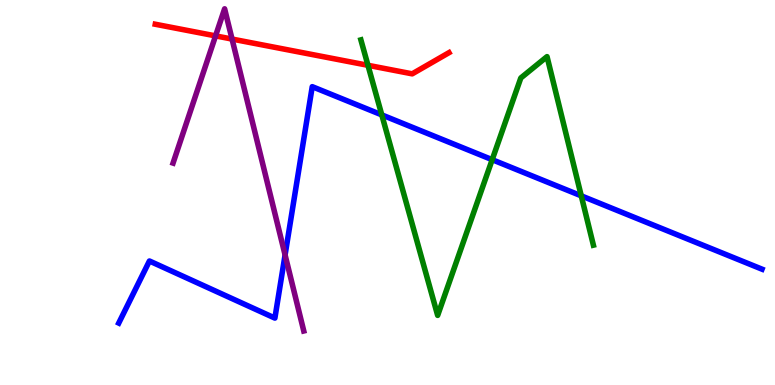[{'lines': ['blue', 'red'], 'intersections': []}, {'lines': ['green', 'red'], 'intersections': [{'x': 4.75, 'y': 8.3}]}, {'lines': ['purple', 'red'], 'intersections': [{'x': 2.78, 'y': 9.07}, {'x': 2.99, 'y': 8.99}]}, {'lines': ['blue', 'green'], 'intersections': [{'x': 4.93, 'y': 7.02}, {'x': 6.35, 'y': 5.85}, {'x': 7.5, 'y': 4.91}]}, {'lines': ['blue', 'purple'], 'intersections': [{'x': 3.68, 'y': 3.38}]}, {'lines': ['green', 'purple'], 'intersections': []}]